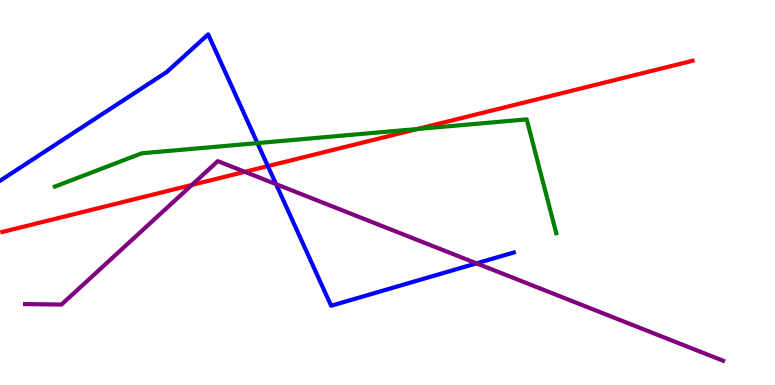[{'lines': ['blue', 'red'], 'intersections': [{'x': 3.46, 'y': 5.69}]}, {'lines': ['green', 'red'], 'intersections': [{'x': 5.39, 'y': 6.65}]}, {'lines': ['purple', 'red'], 'intersections': [{'x': 2.48, 'y': 5.2}, {'x': 3.16, 'y': 5.54}]}, {'lines': ['blue', 'green'], 'intersections': [{'x': 3.32, 'y': 6.28}]}, {'lines': ['blue', 'purple'], 'intersections': [{'x': 3.56, 'y': 5.22}, {'x': 6.15, 'y': 3.16}]}, {'lines': ['green', 'purple'], 'intersections': []}]